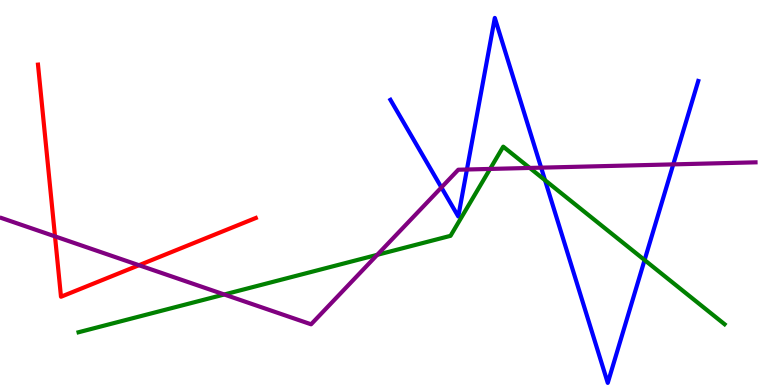[{'lines': ['blue', 'red'], 'intersections': []}, {'lines': ['green', 'red'], 'intersections': []}, {'lines': ['purple', 'red'], 'intersections': [{'x': 0.71, 'y': 3.86}, {'x': 1.79, 'y': 3.11}]}, {'lines': ['blue', 'green'], 'intersections': [{'x': 7.03, 'y': 5.32}, {'x': 8.32, 'y': 3.25}]}, {'lines': ['blue', 'purple'], 'intersections': [{'x': 5.7, 'y': 5.13}, {'x': 6.02, 'y': 5.6}, {'x': 6.98, 'y': 5.65}, {'x': 8.69, 'y': 5.73}]}, {'lines': ['green', 'purple'], 'intersections': [{'x': 2.89, 'y': 2.35}, {'x': 4.87, 'y': 3.38}, {'x': 6.32, 'y': 5.61}, {'x': 6.84, 'y': 5.64}]}]